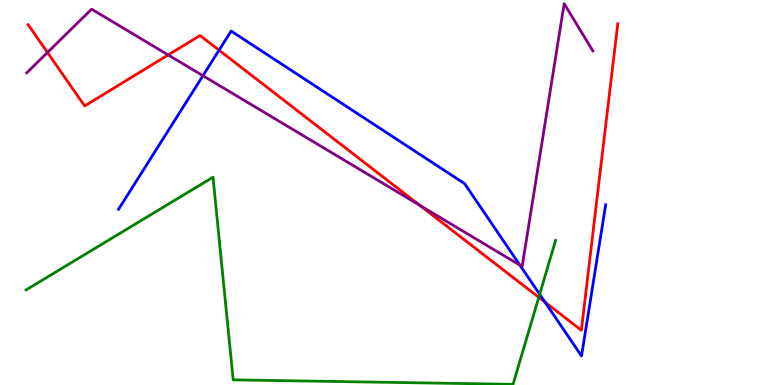[{'lines': ['blue', 'red'], 'intersections': [{'x': 2.83, 'y': 8.7}, {'x': 7.03, 'y': 2.15}]}, {'lines': ['green', 'red'], 'intersections': [{'x': 6.95, 'y': 2.28}]}, {'lines': ['purple', 'red'], 'intersections': [{'x': 0.612, 'y': 8.64}, {'x': 2.17, 'y': 8.57}, {'x': 5.42, 'y': 4.67}]}, {'lines': ['blue', 'green'], 'intersections': [{'x': 6.96, 'y': 2.36}]}, {'lines': ['blue', 'purple'], 'intersections': [{'x': 2.62, 'y': 8.03}, {'x': 6.71, 'y': 3.11}]}, {'lines': ['green', 'purple'], 'intersections': []}]